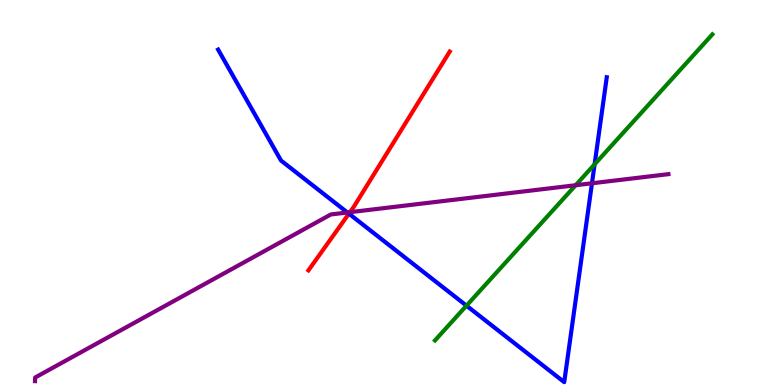[{'lines': ['blue', 'red'], 'intersections': [{'x': 4.5, 'y': 4.45}]}, {'lines': ['green', 'red'], 'intersections': []}, {'lines': ['purple', 'red'], 'intersections': [{'x': 4.52, 'y': 4.49}]}, {'lines': ['blue', 'green'], 'intersections': [{'x': 6.02, 'y': 2.06}, {'x': 7.67, 'y': 5.73}]}, {'lines': ['blue', 'purple'], 'intersections': [{'x': 4.48, 'y': 4.48}, {'x': 7.64, 'y': 5.24}]}, {'lines': ['green', 'purple'], 'intersections': [{'x': 7.43, 'y': 5.19}]}]